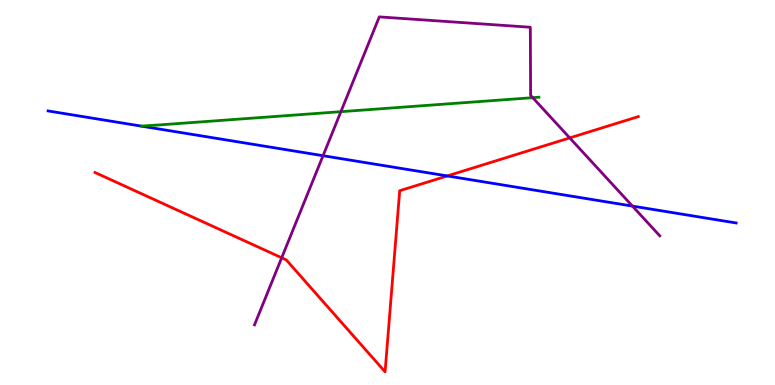[{'lines': ['blue', 'red'], 'intersections': [{'x': 5.77, 'y': 5.43}]}, {'lines': ['green', 'red'], 'intersections': []}, {'lines': ['purple', 'red'], 'intersections': [{'x': 3.63, 'y': 3.3}, {'x': 7.35, 'y': 6.42}]}, {'lines': ['blue', 'green'], 'intersections': []}, {'lines': ['blue', 'purple'], 'intersections': [{'x': 4.17, 'y': 5.96}, {'x': 8.16, 'y': 4.65}]}, {'lines': ['green', 'purple'], 'intersections': [{'x': 4.4, 'y': 7.1}, {'x': 6.87, 'y': 7.46}]}]